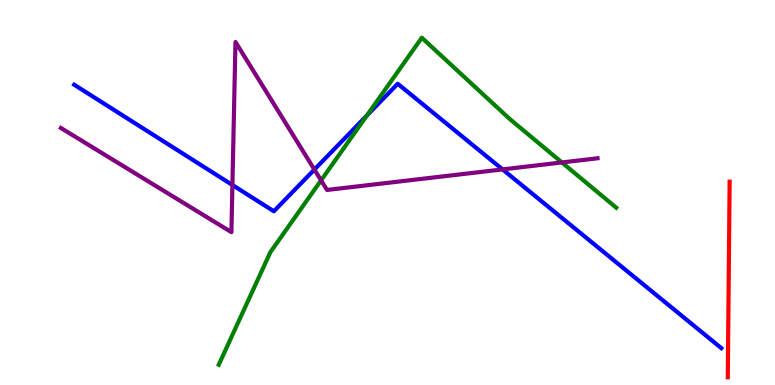[{'lines': ['blue', 'red'], 'intersections': []}, {'lines': ['green', 'red'], 'intersections': []}, {'lines': ['purple', 'red'], 'intersections': []}, {'lines': ['blue', 'green'], 'intersections': [{'x': 4.73, 'y': 7.0}]}, {'lines': ['blue', 'purple'], 'intersections': [{'x': 3.0, 'y': 5.19}, {'x': 4.06, 'y': 5.6}, {'x': 6.48, 'y': 5.6}]}, {'lines': ['green', 'purple'], 'intersections': [{'x': 4.14, 'y': 5.32}, {'x': 7.25, 'y': 5.78}]}]